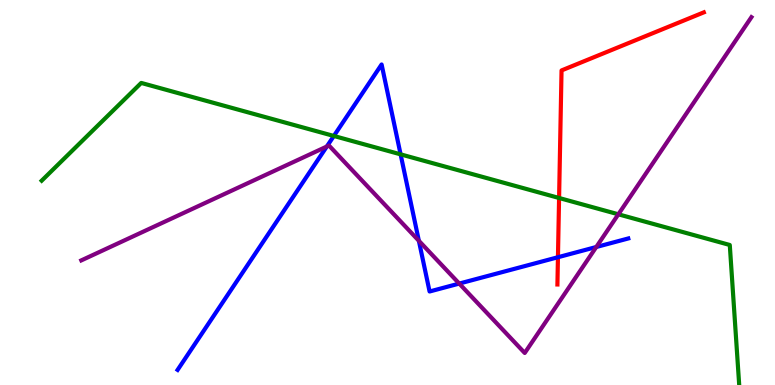[{'lines': ['blue', 'red'], 'intersections': [{'x': 7.2, 'y': 3.32}]}, {'lines': ['green', 'red'], 'intersections': [{'x': 7.21, 'y': 4.86}]}, {'lines': ['purple', 'red'], 'intersections': []}, {'lines': ['blue', 'green'], 'intersections': [{'x': 4.31, 'y': 6.47}, {'x': 5.17, 'y': 5.99}]}, {'lines': ['blue', 'purple'], 'intersections': [{'x': 4.22, 'y': 6.19}, {'x': 5.4, 'y': 3.75}, {'x': 5.93, 'y': 2.63}, {'x': 7.69, 'y': 3.58}]}, {'lines': ['green', 'purple'], 'intersections': [{'x': 7.98, 'y': 4.43}]}]